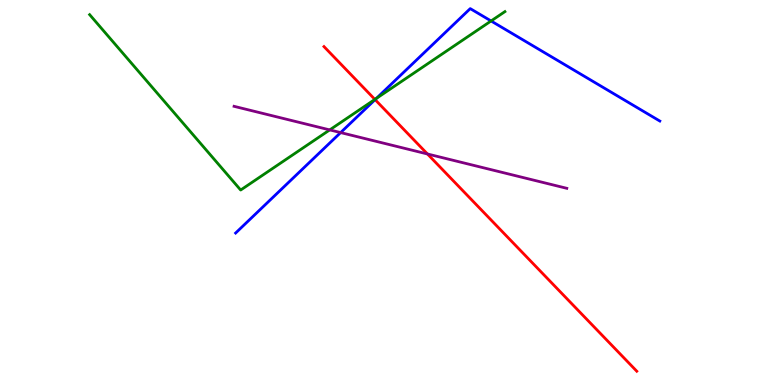[{'lines': ['blue', 'red'], 'intersections': [{'x': 4.84, 'y': 7.41}]}, {'lines': ['green', 'red'], 'intersections': [{'x': 4.84, 'y': 7.42}]}, {'lines': ['purple', 'red'], 'intersections': [{'x': 5.52, 'y': 6.0}]}, {'lines': ['blue', 'green'], 'intersections': [{'x': 4.86, 'y': 7.44}, {'x': 6.34, 'y': 9.46}]}, {'lines': ['blue', 'purple'], 'intersections': [{'x': 4.4, 'y': 6.56}]}, {'lines': ['green', 'purple'], 'intersections': [{'x': 4.25, 'y': 6.63}]}]